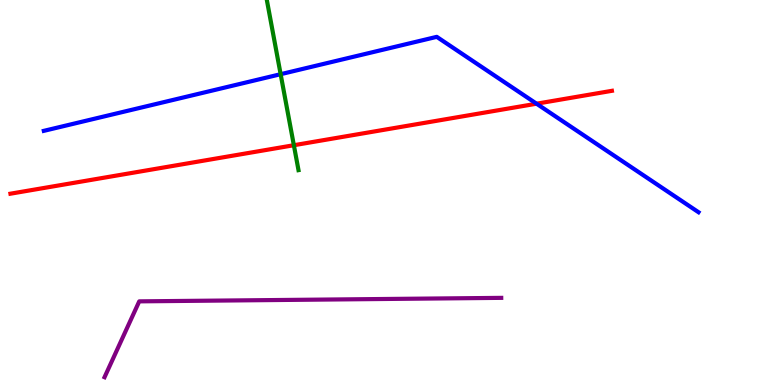[{'lines': ['blue', 'red'], 'intersections': [{'x': 6.92, 'y': 7.31}]}, {'lines': ['green', 'red'], 'intersections': [{'x': 3.79, 'y': 6.23}]}, {'lines': ['purple', 'red'], 'intersections': []}, {'lines': ['blue', 'green'], 'intersections': [{'x': 3.62, 'y': 8.07}]}, {'lines': ['blue', 'purple'], 'intersections': []}, {'lines': ['green', 'purple'], 'intersections': []}]